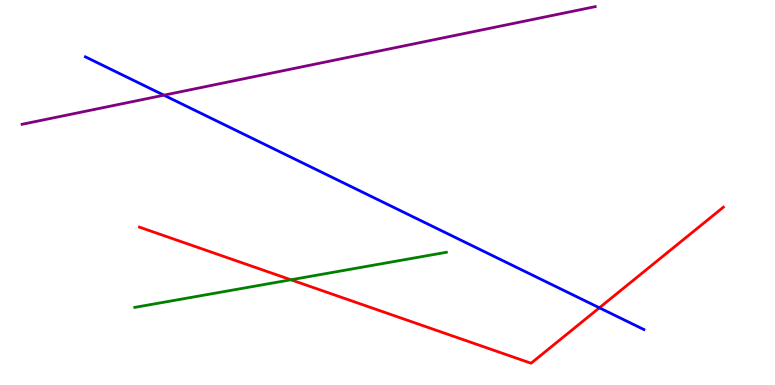[{'lines': ['blue', 'red'], 'intersections': [{'x': 7.73, 'y': 2.01}]}, {'lines': ['green', 'red'], 'intersections': [{'x': 3.75, 'y': 2.73}]}, {'lines': ['purple', 'red'], 'intersections': []}, {'lines': ['blue', 'green'], 'intersections': []}, {'lines': ['blue', 'purple'], 'intersections': [{'x': 2.11, 'y': 7.53}]}, {'lines': ['green', 'purple'], 'intersections': []}]